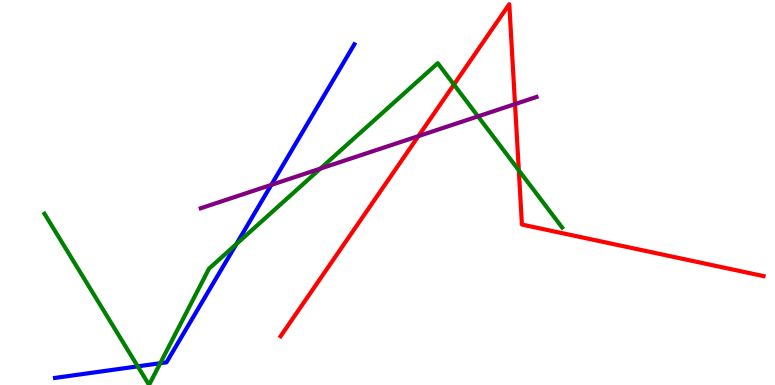[{'lines': ['blue', 'red'], 'intersections': []}, {'lines': ['green', 'red'], 'intersections': [{'x': 5.86, 'y': 7.8}, {'x': 6.69, 'y': 5.58}]}, {'lines': ['purple', 'red'], 'intersections': [{'x': 5.4, 'y': 6.46}, {'x': 6.65, 'y': 7.3}]}, {'lines': ['blue', 'green'], 'intersections': [{'x': 1.78, 'y': 0.484}, {'x': 2.07, 'y': 0.566}, {'x': 3.05, 'y': 3.66}]}, {'lines': ['blue', 'purple'], 'intersections': [{'x': 3.5, 'y': 5.2}]}, {'lines': ['green', 'purple'], 'intersections': [{'x': 4.13, 'y': 5.62}, {'x': 6.17, 'y': 6.98}]}]